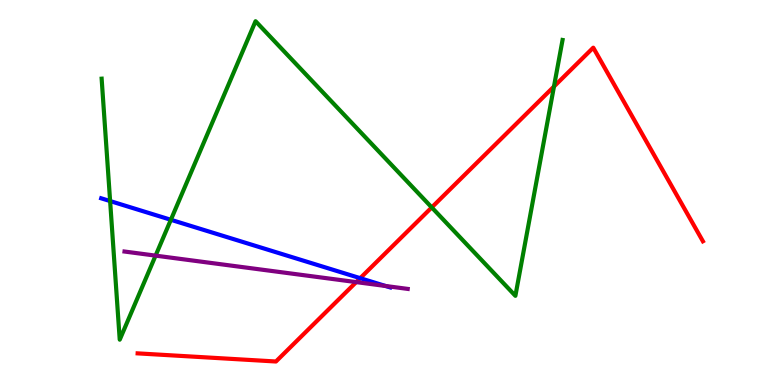[{'lines': ['blue', 'red'], 'intersections': [{'x': 4.65, 'y': 2.77}]}, {'lines': ['green', 'red'], 'intersections': [{'x': 5.57, 'y': 4.61}, {'x': 7.15, 'y': 7.75}]}, {'lines': ['purple', 'red'], 'intersections': [{'x': 4.6, 'y': 2.67}]}, {'lines': ['blue', 'green'], 'intersections': [{'x': 1.42, 'y': 4.78}, {'x': 2.2, 'y': 4.29}]}, {'lines': ['blue', 'purple'], 'intersections': [{'x': 4.97, 'y': 2.57}]}, {'lines': ['green', 'purple'], 'intersections': [{'x': 2.01, 'y': 3.36}]}]